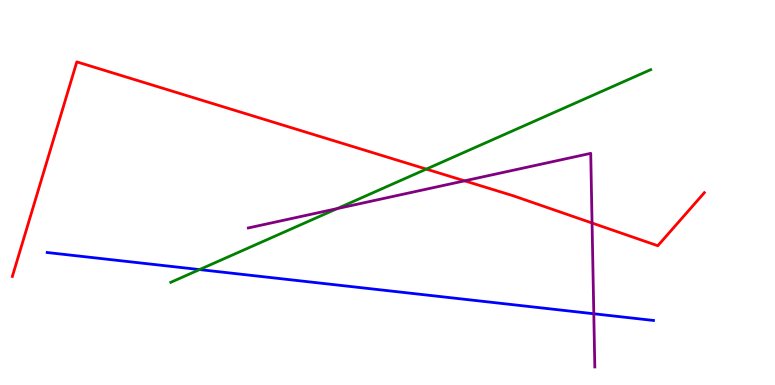[{'lines': ['blue', 'red'], 'intersections': []}, {'lines': ['green', 'red'], 'intersections': [{'x': 5.5, 'y': 5.61}]}, {'lines': ['purple', 'red'], 'intersections': [{'x': 5.99, 'y': 5.3}, {'x': 7.64, 'y': 4.21}]}, {'lines': ['blue', 'green'], 'intersections': [{'x': 2.57, 'y': 3.0}]}, {'lines': ['blue', 'purple'], 'intersections': [{'x': 7.66, 'y': 1.85}]}, {'lines': ['green', 'purple'], 'intersections': [{'x': 4.35, 'y': 4.58}]}]